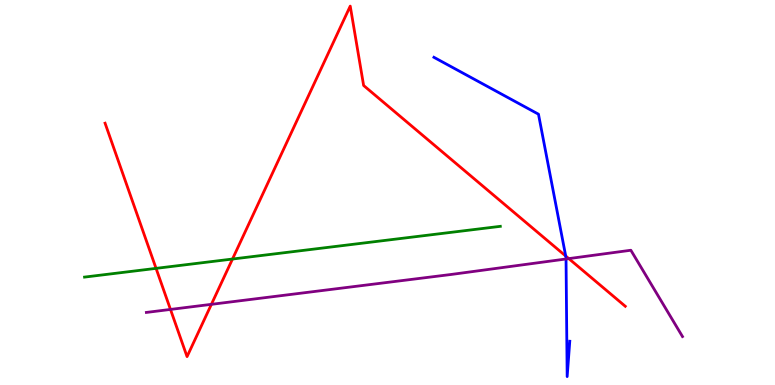[{'lines': ['blue', 'red'], 'intersections': [{'x': 7.3, 'y': 3.35}]}, {'lines': ['green', 'red'], 'intersections': [{'x': 2.01, 'y': 3.03}, {'x': 3.0, 'y': 3.27}]}, {'lines': ['purple', 'red'], 'intersections': [{'x': 2.2, 'y': 1.96}, {'x': 2.73, 'y': 2.1}, {'x': 7.34, 'y': 3.28}]}, {'lines': ['blue', 'green'], 'intersections': []}, {'lines': ['blue', 'purple'], 'intersections': [{'x': 7.3, 'y': 3.27}]}, {'lines': ['green', 'purple'], 'intersections': []}]